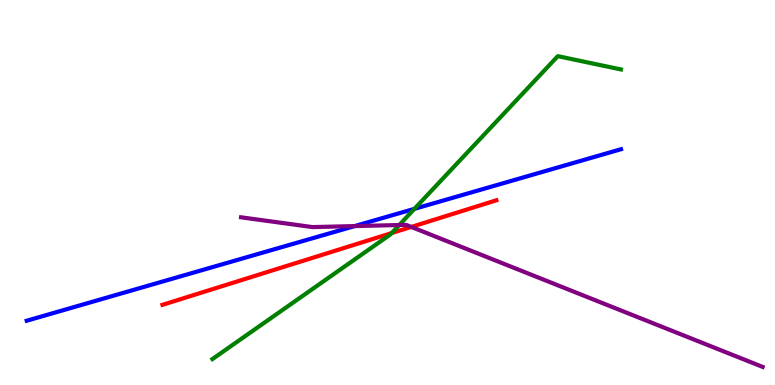[{'lines': ['blue', 'red'], 'intersections': []}, {'lines': ['green', 'red'], 'intersections': [{'x': 5.05, 'y': 3.95}]}, {'lines': ['purple', 'red'], 'intersections': [{'x': 5.31, 'y': 4.11}]}, {'lines': ['blue', 'green'], 'intersections': [{'x': 5.35, 'y': 4.58}]}, {'lines': ['blue', 'purple'], 'intersections': [{'x': 4.58, 'y': 4.13}]}, {'lines': ['green', 'purple'], 'intersections': [{'x': 5.15, 'y': 4.16}]}]